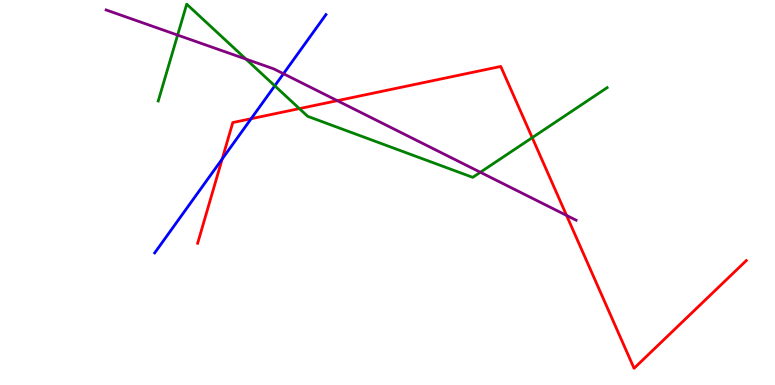[{'lines': ['blue', 'red'], 'intersections': [{'x': 2.87, 'y': 5.87}, {'x': 3.24, 'y': 6.92}]}, {'lines': ['green', 'red'], 'intersections': [{'x': 3.86, 'y': 7.18}, {'x': 6.87, 'y': 6.42}]}, {'lines': ['purple', 'red'], 'intersections': [{'x': 4.35, 'y': 7.39}, {'x': 7.31, 'y': 4.4}]}, {'lines': ['blue', 'green'], 'intersections': [{'x': 3.55, 'y': 7.77}]}, {'lines': ['blue', 'purple'], 'intersections': [{'x': 3.66, 'y': 8.09}]}, {'lines': ['green', 'purple'], 'intersections': [{'x': 2.29, 'y': 9.09}, {'x': 3.17, 'y': 8.46}, {'x': 6.2, 'y': 5.53}]}]